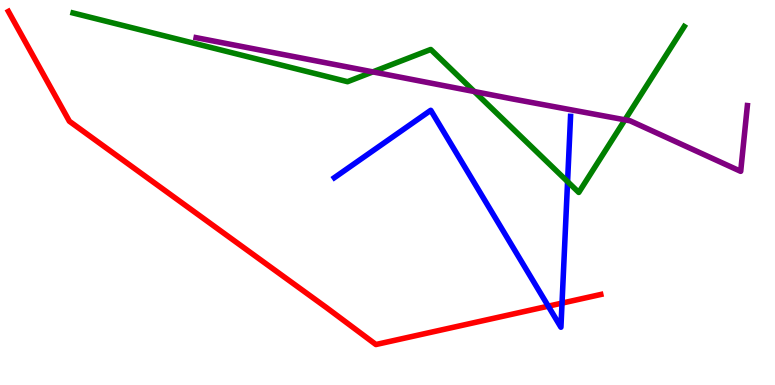[{'lines': ['blue', 'red'], 'intersections': [{'x': 7.07, 'y': 2.05}, {'x': 7.25, 'y': 2.13}]}, {'lines': ['green', 'red'], 'intersections': []}, {'lines': ['purple', 'red'], 'intersections': []}, {'lines': ['blue', 'green'], 'intersections': [{'x': 7.32, 'y': 5.28}]}, {'lines': ['blue', 'purple'], 'intersections': []}, {'lines': ['green', 'purple'], 'intersections': [{'x': 4.81, 'y': 8.13}, {'x': 6.12, 'y': 7.62}, {'x': 8.06, 'y': 6.89}]}]